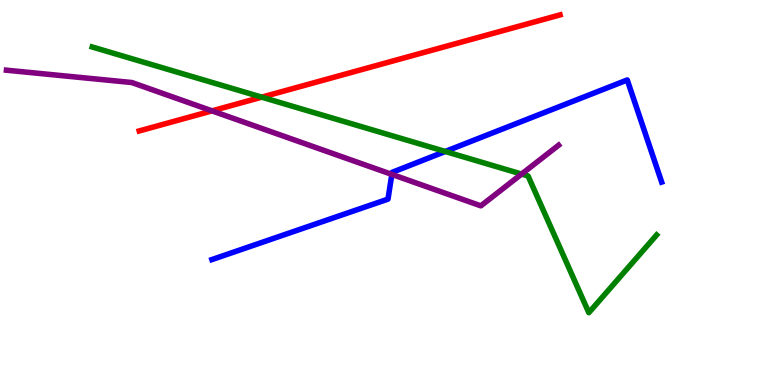[{'lines': ['blue', 'red'], 'intersections': []}, {'lines': ['green', 'red'], 'intersections': [{'x': 3.38, 'y': 7.48}]}, {'lines': ['purple', 'red'], 'intersections': [{'x': 2.74, 'y': 7.12}]}, {'lines': ['blue', 'green'], 'intersections': [{'x': 5.75, 'y': 6.07}]}, {'lines': ['blue', 'purple'], 'intersections': [{'x': 5.06, 'y': 5.47}]}, {'lines': ['green', 'purple'], 'intersections': [{'x': 6.73, 'y': 5.48}]}]